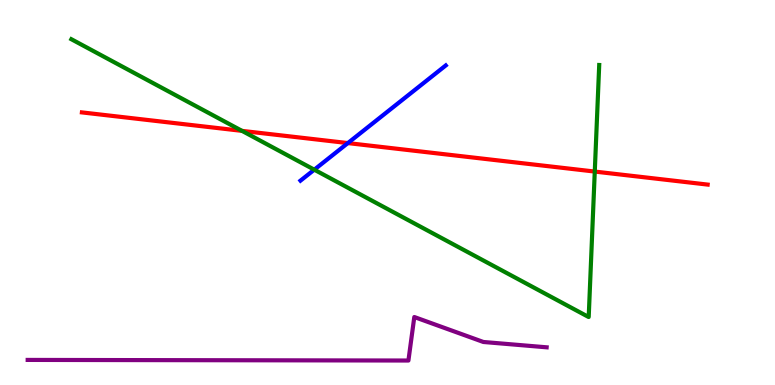[{'lines': ['blue', 'red'], 'intersections': [{'x': 4.49, 'y': 6.28}]}, {'lines': ['green', 'red'], 'intersections': [{'x': 3.12, 'y': 6.6}, {'x': 7.67, 'y': 5.54}]}, {'lines': ['purple', 'red'], 'intersections': []}, {'lines': ['blue', 'green'], 'intersections': [{'x': 4.06, 'y': 5.59}]}, {'lines': ['blue', 'purple'], 'intersections': []}, {'lines': ['green', 'purple'], 'intersections': []}]